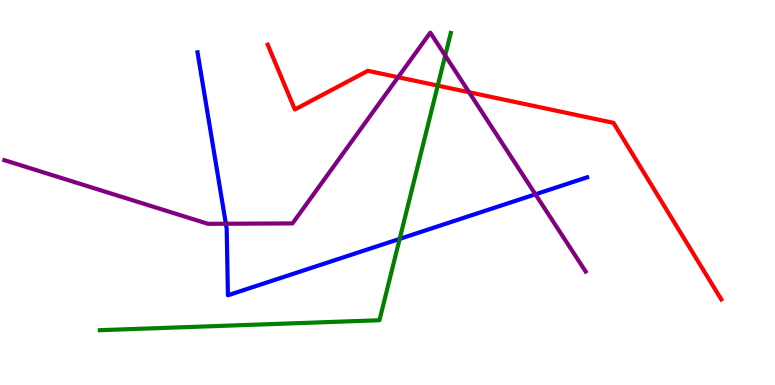[{'lines': ['blue', 'red'], 'intersections': []}, {'lines': ['green', 'red'], 'intersections': [{'x': 5.65, 'y': 7.78}]}, {'lines': ['purple', 'red'], 'intersections': [{'x': 5.14, 'y': 7.99}, {'x': 6.05, 'y': 7.6}]}, {'lines': ['blue', 'green'], 'intersections': [{'x': 5.16, 'y': 3.8}]}, {'lines': ['blue', 'purple'], 'intersections': [{'x': 2.91, 'y': 4.19}, {'x': 6.91, 'y': 4.95}]}, {'lines': ['green', 'purple'], 'intersections': [{'x': 5.74, 'y': 8.56}]}]